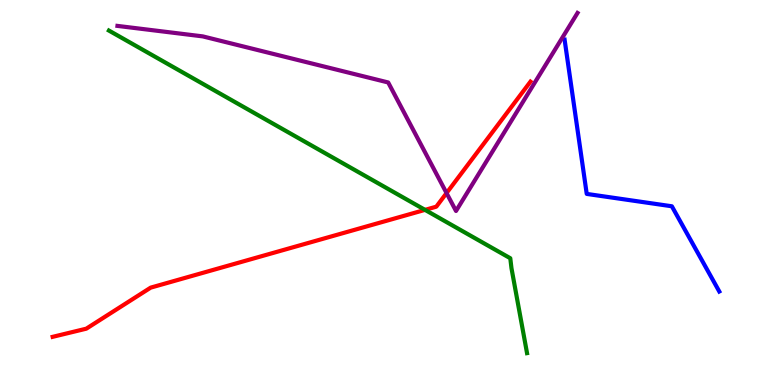[{'lines': ['blue', 'red'], 'intersections': []}, {'lines': ['green', 'red'], 'intersections': [{'x': 5.48, 'y': 4.55}]}, {'lines': ['purple', 'red'], 'intersections': [{'x': 5.76, 'y': 4.99}]}, {'lines': ['blue', 'green'], 'intersections': []}, {'lines': ['blue', 'purple'], 'intersections': []}, {'lines': ['green', 'purple'], 'intersections': []}]